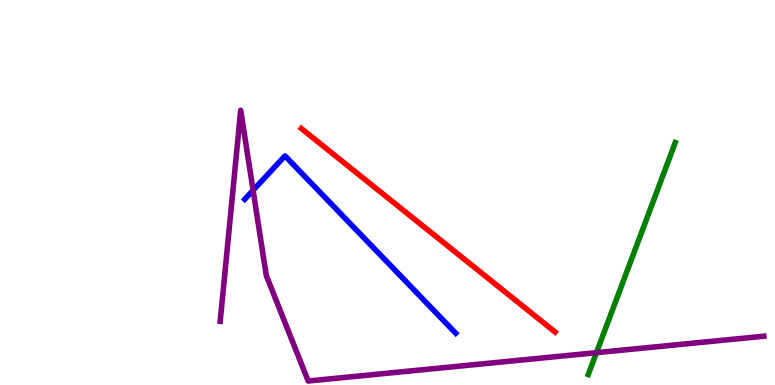[{'lines': ['blue', 'red'], 'intersections': []}, {'lines': ['green', 'red'], 'intersections': []}, {'lines': ['purple', 'red'], 'intersections': []}, {'lines': ['blue', 'green'], 'intersections': []}, {'lines': ['blue', 'purple'], 'intersections': [{'x': 3.27, 'y': 5.06}]}, {'lines': ['green', 'purple'], 'intersections': [{'x': 7.7, 'y': 0.84}]}]